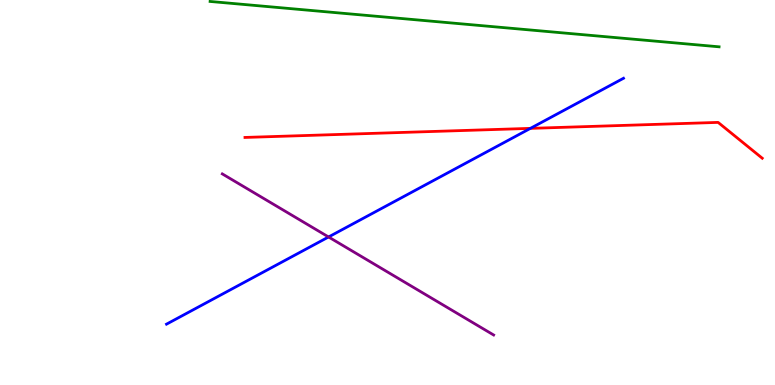[{'lines': ['blue', 'red'], 'intersections': [{'x': 6.84, 'y': 6.67}]}, {'lines': ['green', 'red'], 'intersections': []}, {'lines': ['purple', 'red'], 'intersections': []}, {'lines': ['blue', 'green'], 'intersections': []}, {'lines': ['blue', 'purple'], 'intersections': [{'x': 4.24, 'y': 3.84}]}, {'lines': ['green', 'purple'], 'intersections': []}]